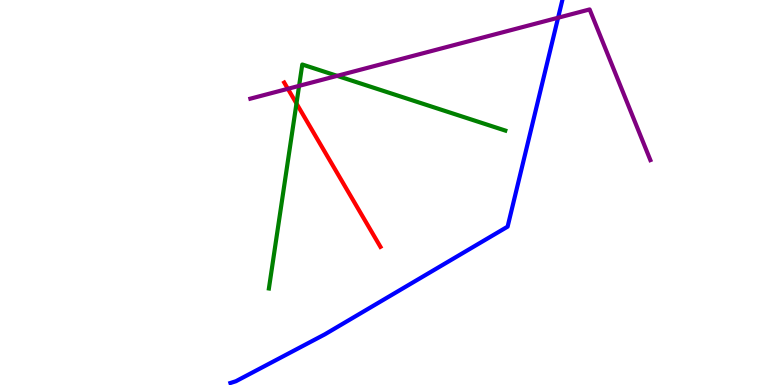[{'lines': ['blue', 'red'], 'intersections': []}, {'lines': ['green', 'red'], 'intersections': [{'x': 3.83, 'y': 7.31}]}, {'lines': ['purple', 'red'], 'intersections': [{'x': 3.71, 'y': 7.69}]}, {'lines': ['blue', 'green'], 'intersections': []}, {'lines': ['blue', 'purple'], 'intersections': [{'x': 7.2, 'y': 9.54}]}, {'lines': ['green', 'purple'], 'intersections': [{'x': 3.86, 'y': 7.77}, {'x': 4.35, 'y': 8.03}]}]